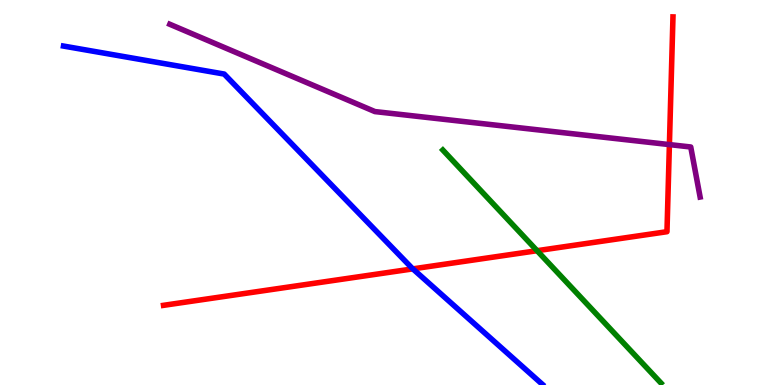[{'lines': ['blue', 'red'], 'intersections': [{'x': 5.33, 'y': 3.02}]}, {'lines': ['green', 'red'], 'intersections': [{'x': 6.93, 'y': 3.49}]}, {'lines': ['purple', 'red'], 'intersections': [{'x': 8.64, 'y': 6.24}]}, {'lines': ['blue', 'green'], 'intersections': []}, {'lines': ['blue', 'purple'], 'intersections': []}, {'lines': ['green', 'purple'], 'intersections': []}]